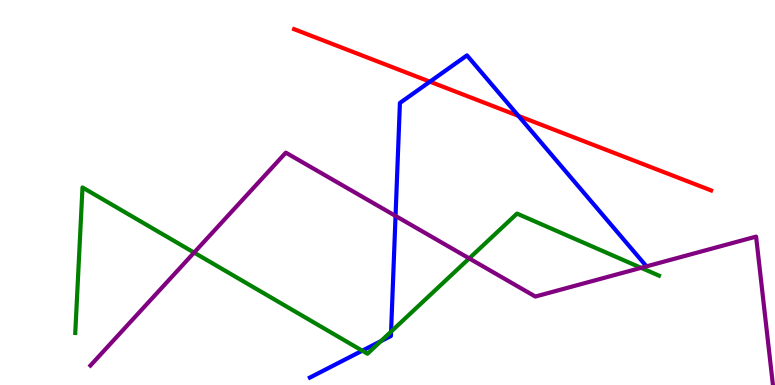[{'lines': ['blue', 'red'], 'intersections': [{'x': 5.55, 'y': 7.88}, {'x': 6.69, 'y': 6.99}]}, {'lines': ['green', 'red'], 'intersections': []}, {'lines': ['purple', 'red'], 'intersections': []}, {'lines': ['blue', 'green'], 'intersections': [{'x': 4.67, 'y': 0.891}, {'x': 4.92, 'y': 1.14}, {'x': 5.05, 'y': 1.39}]}, {'lines': ['blue', 'purple'], 'intersections': [{'x': 5.1, 'y': 4.39}]}, {'lines': ['green', 'purple'], 'intersections': [{'x': 2.5, 'y': 3.44}, {'x': 6.05, 'y': 3.29}, {'x': 8.27, 'y': 3.04}]}]